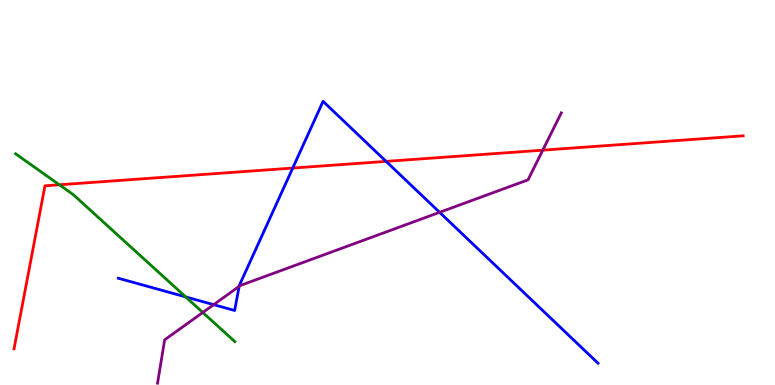[{'lines': ['blue', 'red'], 'intersections': [{'x': 3.78, 'y': 5.63}, {'x': 4.98, 'y': 5.81}]}, {'lines': ['green', 'red'], 'intersections': [{'x': 0.766, 'y': 5.2}]}, {'lines': ['purple', 'red'], 'intersections': [{'x': 7.0, 'y': 6.1}]}, {'lines': ['blue', 'green'], 'intersections': [{'x': 2.4, 'y': 2.29}]}, {'lines': ['blue', 'purple'], 'intersections': [{'x': 2.76, 'y': 2.09}, {'x': 3.09, 'y': 2.56}, {'x': 5.67, 'y': 4.49}]}, {'lines': ['green', 'purple'], 'intersections': [{'x': 2.62, 'y': 1.88}]}]